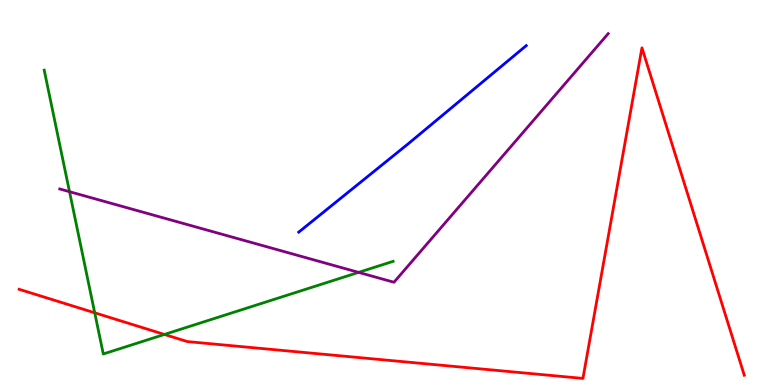[{'lines': ['blue', 'red'], 'intersections': []}, {'lines': ['green', 'red'], 'intersections': [{'x': 1.22, 'y': 1.88}, {'x': 2.12, 'y': 1.31}]}, {'lines': ['purple', 'red'], 'intersections': []}, {'lines': ['blue', 'green'], 'intersections': []}, {'lines': ['blue', 'purple'], 'intersections': []}, {'lines': ['green', 'purple'], 'intersections': [{'x': 0.897, 'y': 5.02}, {'x': 4.63, 'y': 2.93}]}]